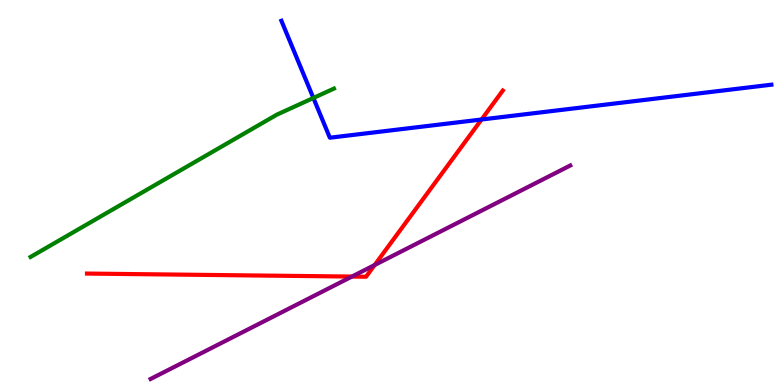[{'lines': ['blue', 'red'], 'intersections': [{'x': 6.21, 'y': 6.9}]}, {'lines': ['green', 'red'], 'intersections': []}, {'lines': ['purple', 'red'], 'intersections': [{'x': 4.54, 'y': 2.82}, {'x': 4.83, 'y': 3.12}]}, {'lines': ['blue', 'green'], 'intersections': [{'x': 4.04, 'y': 7.46}]}, {'lines': ['blue', 'purple'], 'intersections': []}, {'lines': ['green', 'purple'], 'intersections': []}]